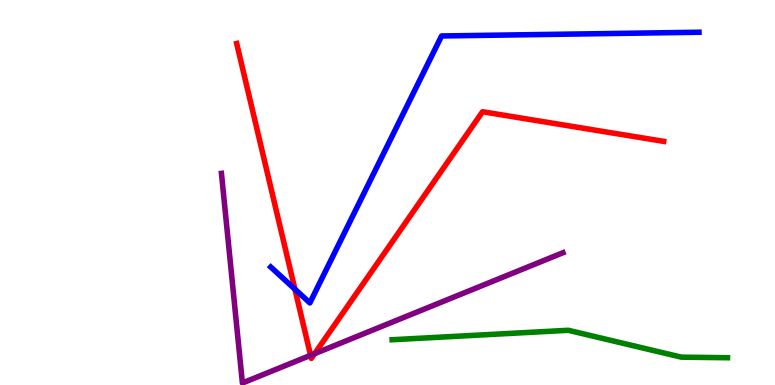[{'lines': ['blue', 'red'], 'intersections': [{'x': 3.81, 'y': 2.49}]}, {'lines': ['green', 'red'], 'intersections': []}, {'lines': ['purple', 'red'], 'intersections': [{'x': 4.01, 'y': 0.771}, {'x': 4.06, 'y': 0.814}]}, {'lines': ['blue', 'green'], 'intersections': []}, {'lines': ['blue', 'purple'], 'intersections': []}, {'lines': ['green', 'purple'], 'intersections': []}]